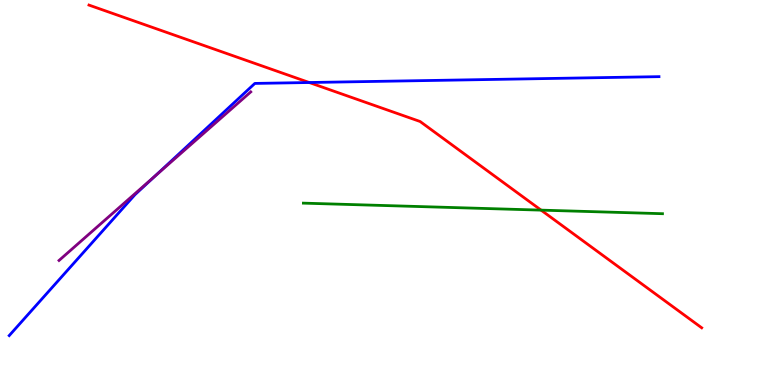[{'lines': ['blue', 'red'], 'intersections': [{'x': 3.99, 'y': 7.86}]}, {'lines': ['green', 'red'], 'intersections': [{'x': 6.98, 'y': 4.54}]}, {'lines': ['purple', 'red'], 'intersections': []}, {'lines': ['blue', 'green'], 'intersections': []}, {'lines': ['blue', 'purple'], 'intersections': [{'x': 2.0, 'y': 5.43}]}, {'lines': ['green', 'purple'], 'intersections': []}]